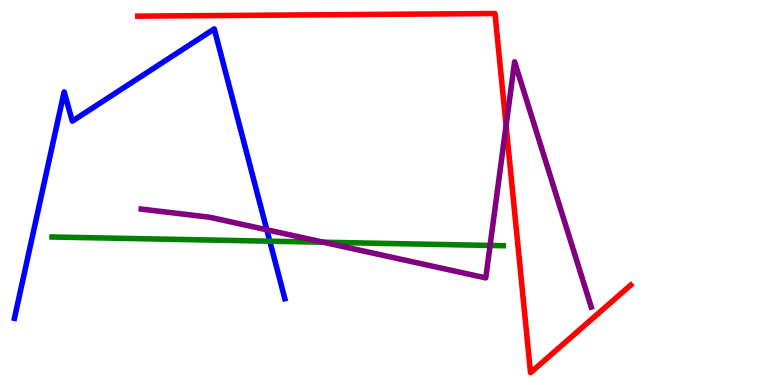[{'lines': ['blue', 'red'], 'intersections': []}, {'lines': ['green', 'red'], 'intersections': []}, {'lines': ['purple', 'red'], 'intersections': [{'x': 6.53, 'y': 6.74}]}, {'lines': ['blue', 'green'], 'intersections': [{'x': 3.48, 'y': 3.74}]}, {'lines': ['blue', 'purple'], 'intersections': [{'x': 3.44, 'y': 4.03}]}, {'lines': ['green', 'purple'], 'intersections': [{'x': 4.17, 'y': 3.71}, {'x': 6.32, 'y': 3.62}]}]